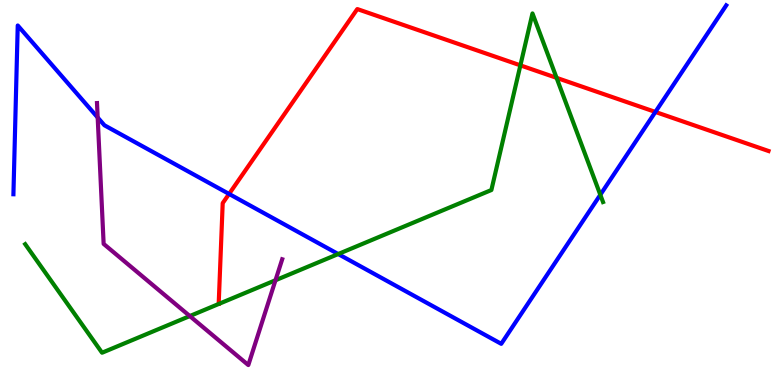[{'lines': ['blue', 'red'], 'intersections': [{'x': 2.96, 'y': 4.96}, {'x': 8.46, 'y': 7.09}]}, {'lines': ['green', 'red'], 'intersections': [{'x': 6.71, 'y': 8.3}, {'x': 7.18, 'y': 7.98}]}, {'lines': ['purple', 'red'], 'intersections': []}, {'lines': ['blue', 'green'], 'intersections': [{'x': 4.36, 'y': 3.4}, {'x': 7.75, 'y': 4.94}]}, {'lines': ['blue', 'purple'], 'intersections': [{'x': 1.26, 'y': 6.95}]}, {'lines': ['green', 'purple'], 'intersections': [{'x': 2.45, 'y': 1.79}, {'x': 3.55, 'y': 2.72}]}]